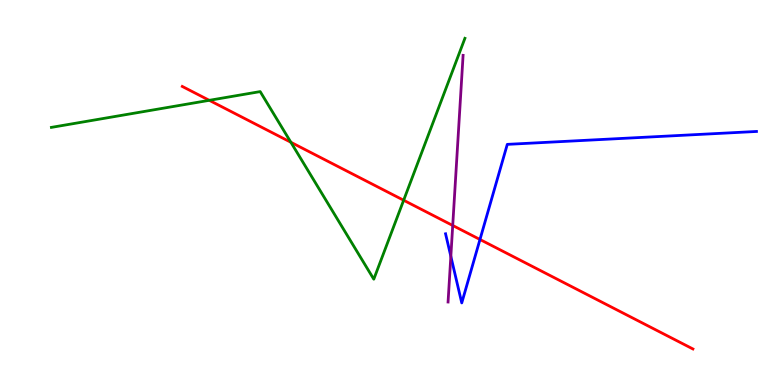[{'lines': ['blue', 'red'], 'intersections': [{'x': 6.19, 'y': 3.78}]}, {'lines': ['green', 'red'], 'intersections': [{'x': 2.7, 'y': 7.39}, {'x': 3.75, 'y': 6.3}, {'x': 5.21, 'y': 4.8}]}, {'lines': ['purple', 'red'], 'intersections': [{'x': 5.84, 'y': 4.14}]}, {'lines': ['blue', 'green'], 'intersections': []}, {'lines': ['blue', 'purple'], 'intersections': [{'x': 5.82, 'y': 3.34}]}, {'lines': ['green', 'purple'], 'intersections': []}]